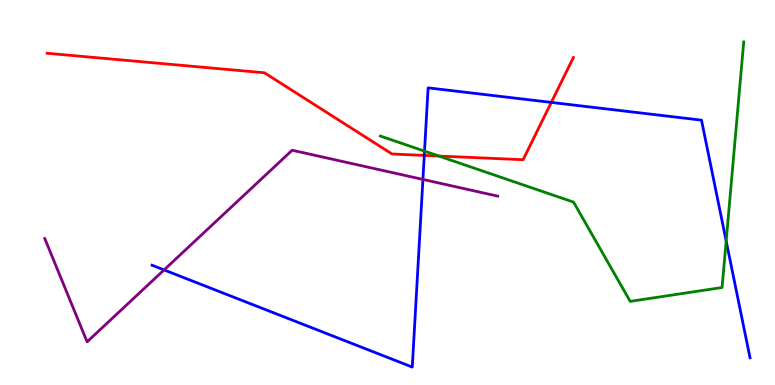[{'lines': ['blue', 'red'], 'intersections': [{'x': 5.47, 'y': 5.96}, {'x': 7.11, 'y': 7.34}]}, {'lines': ['green', 'red'], 'intersections': [{'x': 5.66, 'y': 5.95}]}, {'lines': ['purple', 'red'], 'intersections': []}, {'lines': ['blue', 'green'], 'intersections': [{'x': 5.48, 'y': 6.07}, {'x': 9.37, 'y': 3.74}]}, {'lines': ['blue', 'purple'], 'intersections': [{'x': 2.12, 'y': 2.99}, {'x': 5.46, 'y': 5.34}]}, {'lines': ['green', 'purple'], 'intersections': []}]